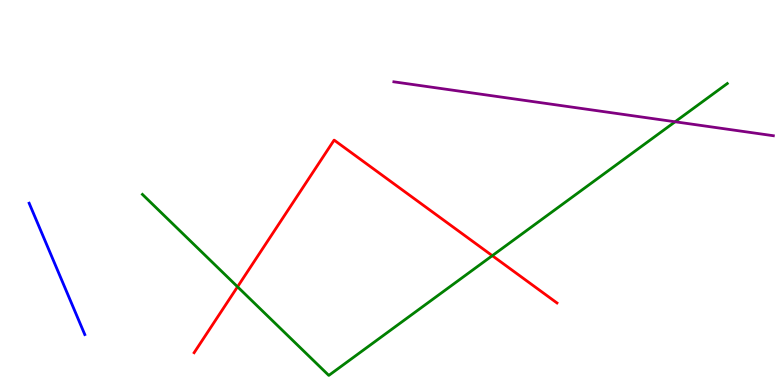[{'lines': ['blue', 'red'], 'intersections': []}, {'lines': ['green', 'red'], 'intersections': [{'x': 3.07, 'y': 2.55}, {'x': 6.35, 'y': 3.36}]}, {'lines': ['purple', 'red'], 'intersections': []}, {'lines': ['blue', 'green'], 'intersections': []}, {'lines': ['blue', 'purple'], 'intersections': []}, {'lines': ['green', 'purple'], 'intersections': [{'x': 8.71, 'y': 6.84}]}]